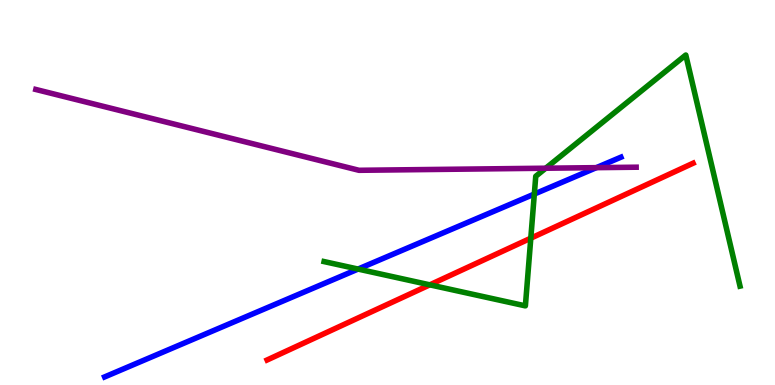[{'lines': ['blue', 'red'], 'intersections': []}, {'lines': ['green', 'red'], 'intersections': [{'x': 5.55, 'y': 2.6}, {'x': 6.85, 'y': 3.81}]}, {'lines': ['purple', 'red'], 'intersections': []}, {'lines': ['blue', 'green'], 'intersections': [{'x': 4.62, 'y': 3.01}, {'x': 6.89, 'y': 4.96}]}, {'lines': ['blue', 'purple'], 'intersections': [{'x': 7.7, 'y': 5.65}]}, {'lines': ['green', 'purple'], 'intersections': [{'x': 7.04, 'y': 5.63}]}]